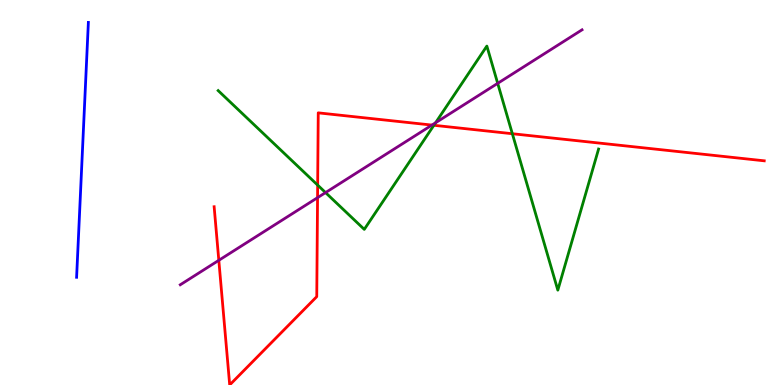[{'lines': ['blue', 'red'], 'intersections': []}, {'lines': ['green', 'red'], 'intersections': [{'x': 4.1, 'y': 5.19}, {'x': 5.6, 'y': 6.75}, {'x': 6.61, 'y': 6.53}]}, {'lines': ['purple', 'red'], 'intersections': [{'x': 2.82, 'y': 3.24}, {'x': 4.1, 'y': 4.87}, {'x': 5.57, 'y': 6.75}]}, {'lines': ['blue', 'green'], 'intersections': []}, {'lines': ['blue', 'purple'], 'intersections': []}, {'lines': ['green', 'purple'], 'intersections': [{'x': 4.2, 'y': 5.0}, {'x': 5.62, 'y': 6.81}, {'x': 6.42, 'y': 7.84}]}]